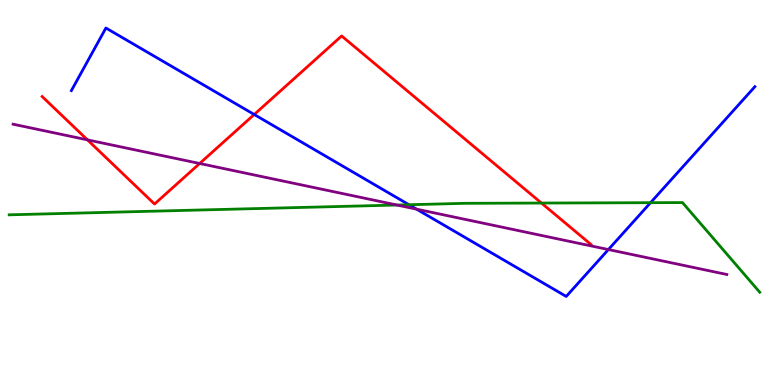[{'lines': ['blue', 'red'], 'intersections': [{'x': 3.28, 'y': 7.03}]}, {'lines': ['green', 'red'], 'intersections': [{'x': 6.99, 'y': 4.73}]}, {'lines': ['purple', 'red'], 'intersections': [{'x': 1.13, 'y': 6.37}, {'x': 2.58, 'y': 5.75}]}, {'lines': ['blue', 'green'], 'intersections': [{'x': 5.28, 'y': 4.68}, {'x': 8.39, 'y': 4.74}]}, {'lines': ['blue', 'purple'], 'intersections': [{'x': 5.37, 'y': 4.57}, {'x': 7.85, 'y': 3.52}]}, {'lines': ['green', 'purple'], 'intersections': [{'x': 5.12, 'y': 4.67}]}]